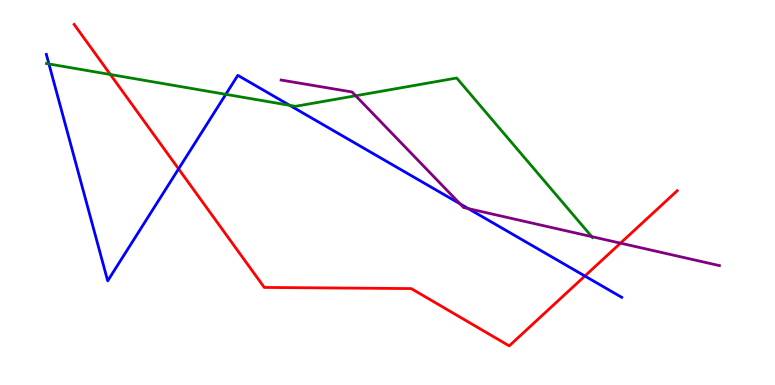[{'lines': ['blue', 'red'], 'intersections': [{'x': 2.3, 'y': 5.61}, {'x': 7.55, 'y': 2.83}]}, {'lines': ['green', 'red'], 'intersections': [{'x': 1.42, 'y': 8.06}]}, {'lines': ['purple', 'red'], 'intersections': [{'x': 8.01, 'y': 3.68}]}, {'lines': ['blue', 'green'], 'intersections': [{'x': 0.631, 'y': 8.34}, {'x': 2.91, 'y': 7.55}, {'x': 3.74, 'y': 7.26}]}, {'lines': ['blue', 'purple'], 'intersections': [{'x': 5.94, 'y': 4.71}, {'x': 6.04, 'y': 4.58}]}, {'lines': ['green', 'purple'], 'intersections': [{'x': 4.59, 'y': 7.51}, {'x': 7.64, 'y': 3.85}]}]